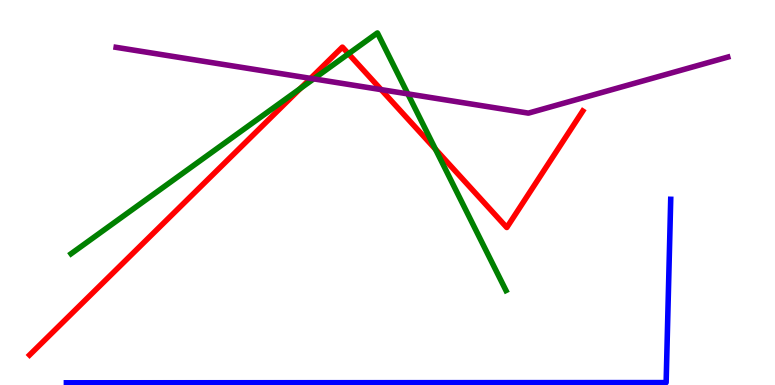[{'lines': ['blue', 'red'], 'intersections': []}, {'lines': ['green', 'red'], 'intersections': [{'x': 3.88, 'y': 7.7}, {'x': 4.5, 'y': 8.6}, {'x': 5.62, 'y': 6.12}]}, {'lines': ['purple', 'red'], 'intersections': [{'x': 4.01, 'y': 7.96}, {'x': 4.92, 'y': 7.67}]}, {'lines': ['blue', 'green'], 'intersections': []}, {'lines': ['blue', 'purple'], 'intersections': []}, {'lines': ['green', 'purple'], 'intersections': [{'x': 4.05, 'y': 7.95}, {'x': 5.26, 'y': 7.56}]}]